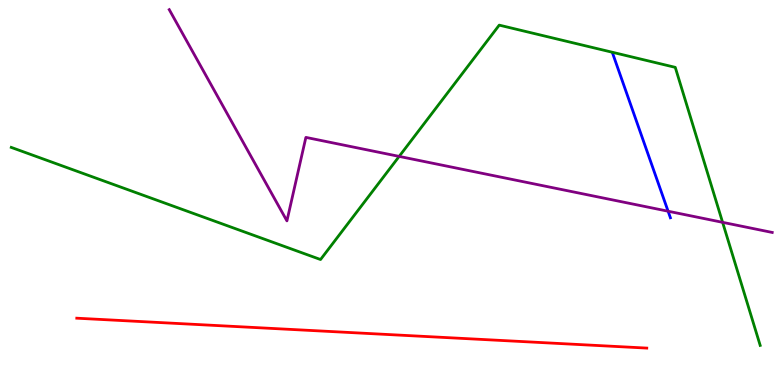[{'lines': ['blue', 'red'], 'intersections': []}, {'lines': ['green', 'red'], 'intersections': []}, {'lines': ['purple', 'red'], 'intersections': []}, {'lines': ['blue', 'green'], 'intersections': []}, {'lines': ['blue', 'purple'], 'intersections': [{'x': 8.62, 'y': 4.51}]}, {'lines': ['green', 'purple'], 'intersections': [{'x': 5.15, 'y': 5.94}, {'x': 9.32, 'y': 4.23}]}]